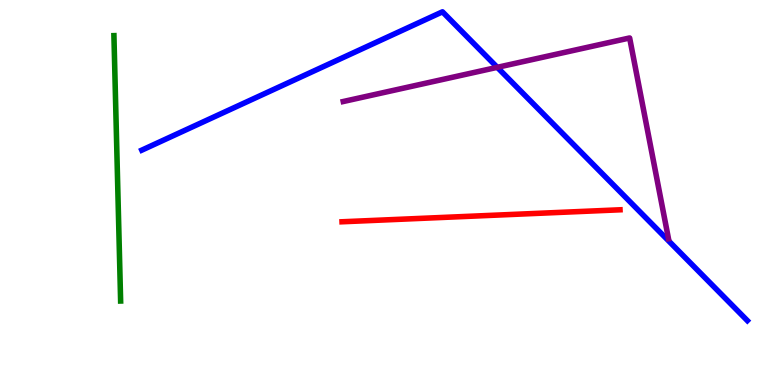[{'lines': ['blue', 'red'], 'intersections': []}, {'lines': ['green', 'red'], 'intersections': []}, {'lines': ['purple', 'red'], 'intersections': []}, {'lines': ['blue', 'green'], 'intersections': []}, {'lines': ['blue', 'purple'], 'intersections': [{'x': 6.42, 'y': 8.25}]}, {'lines': ['green', 'purple'], 'intersections': []}]